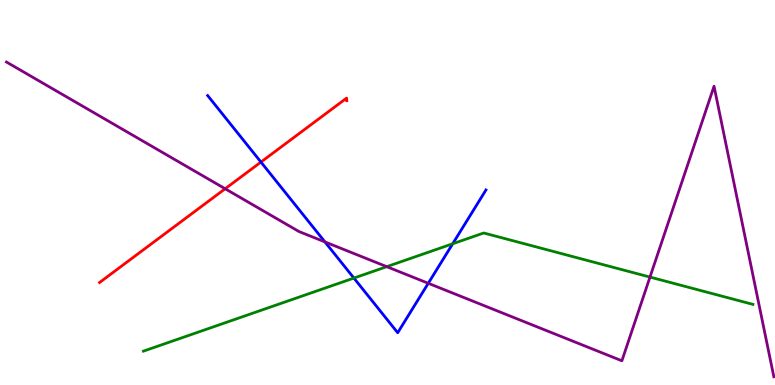[{'lines': ['blue', 'red'], 'intersections': [{'x': 3.37, 'y': 5.79}]}, {'lines': ['green', 'red'], 'intersections': []}, {'lines': ['purple', 'red'], 'intersections': [{'x': 2.91, 'y': 5.1}]}, {'lines': ['blue', 'green'], 'intersections': [{'x': 4.57, 'y': 2.78}, {'x': 5.84, 'y': 3.67}]}, {'lines': ['blue', 'purple'], 'intersections': [{'x': 4.19, 'y': 3.72}, {'x': 5.53, 'y': 2.64}]}, {'lines': ['green', 'purple'], 'intersections': [{'x': 4.99, 'y': 3.07}, {'x': 8.39, 'y': 2.8}]}]